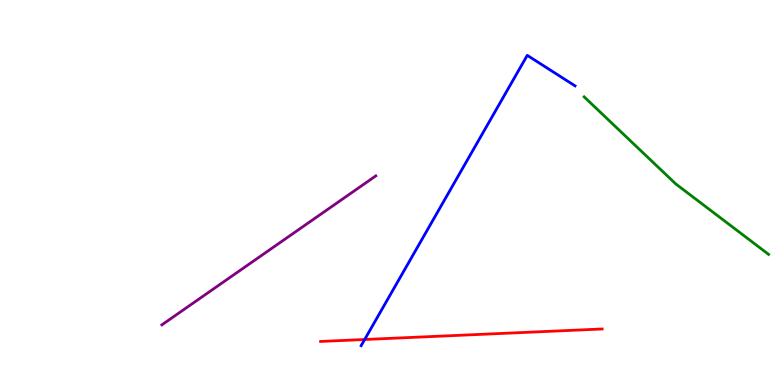[{'lines': ['blue', 'red'], 'intersections': [{'x': 4.71, 'y': 1.18}]}, {'lines': ['green', 'red'], 'intersections': []}, {'lines': ['purple', 'red'], 'intersections': []}, {'lines': ['blue', 'green'], 'intersections': []}, {'lines': ['blue', 'purple'], 'intersections': []}, {'lines': ['green', 'purple'], 'intersections': []}]